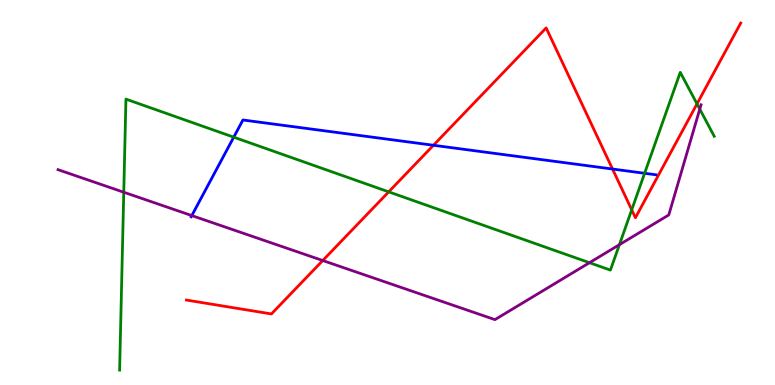[{'lines': ['blue', 'red'], 'intersections': [{'x': 5.59, 'y': 6.23}, {'x': 7.9, 'y': 5.61}]}, {'lines': ['green', 'red'], 'intersections': [{'x': 5.02, 'y': 5.02}, {'x': 8.15, 'y': 4.55}, {'x': 8.99, 'y': 7.3}]}, {'lines': ['purple', 'red'], 'intersections': [{'x': 4.16, 'y': 3.23}]}, {'lines': ['blue', 'green'], 'intersections': [{'x': 3.02, 'y': 6.44}, {'x': 8.32, 'y': 5.5}]}, {'lines': ['blue', 'purple'], 'intersections': [{'x': 2.47, 'y': 4.4}]}, {'lines': ['green', 'purple'], 'intersections': [{'x': 1.6, 'y': 5.01}, {'x': 7.61, 'y': 3.18}, {'x': 7.99, 'y': 3.64}, {'x': 9.03, 'y': 7.17}]}]